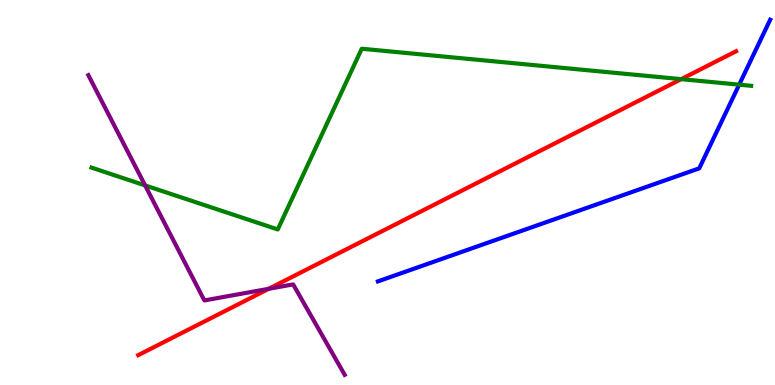[{'lines': ['blue', 'red'], 'intersections': []}, {'lines': ['green', 'red'], 'intersections': [{'x': 8.79, 'y': 7.94}]}, {'lines': ['purple', 'red'], 'intersections': [{'x': 3.47, 'y': 2.5}]}, {'lines': ['blue', 'green'], 'intersections': [{'x': 9.54, 'y': 7.8}]}, {'lines': ['blue', 'purple'], 'intersections': []}, {'lines': ['green', 'purple'], 'intersections': [{'x': 1.87, 'y': 5.18}]}]